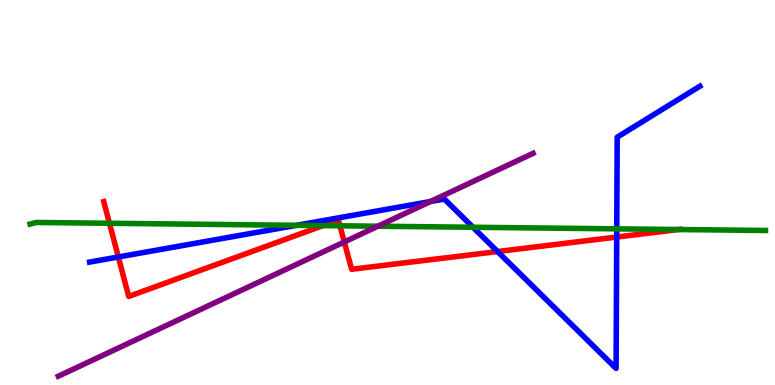[{'lines': ['blue', 'red'], 'intersections': [{'x': 1.53, 'y': 3.33}, {'x': 6.42, 'y': 3.47}, {'x': 7.96, 'y': 3.84}]}, {'lines': ['green', 'red'], 'intersections': [{'x': 1.41, 'y': 4.2}, {'x': 4.17, 'y': 4.14}, {'x': 4.39, 'y': 4.14}, {'x': 8.76, 'y': 4.04}]}, {'lines': ['purple', 'red'], 'intersections': [{'x': 4.44, 'y': 3.71}]}, {'lines': ['blue', 'green'], 'intersections': [{'x': 3.83, 'y': 4.15}, {'x': 6.1, 'y': 4.1}, {'x': 7.96, 'y': 4.06}]}, {'lines': ['blue', 'purple'], 'intersections': [{'x': 5.55, 'y': 4.77}]}, {'lines': ['green', 'purple'], 'intersections': [{'x': 4.88, 'y': 4.12}]}]